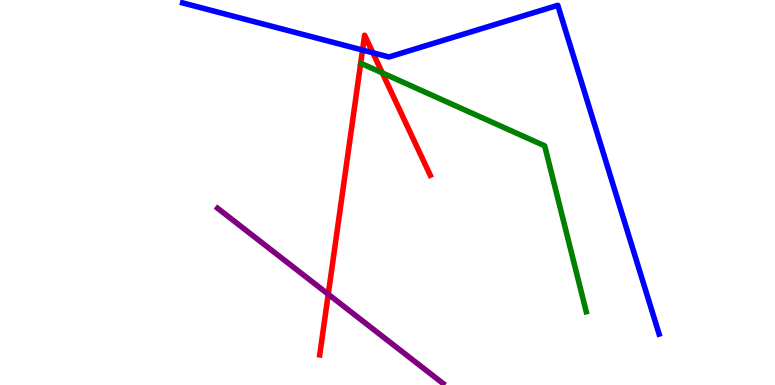[{'lines': ['blue', 'red'], 'intersections': [{'x': 4.68, 'y': 8.7}, {'x': 4.81, 'y': 8.63}]}, {'lines': ['green', 'red'], 'intersections': [{'x': 4.93, 'y': 8.11}]}, {'lines': ['purple', 'red'], 'intersections': [{'x': 4.24, 'y': 2.36}]}, {'lines': ['blue', 'green'], 'intersections': []}, {'lines': ['blue', 'purple'], 'intersections': []}, {'lines': ['green', 'purple'], 'intersections': []}]